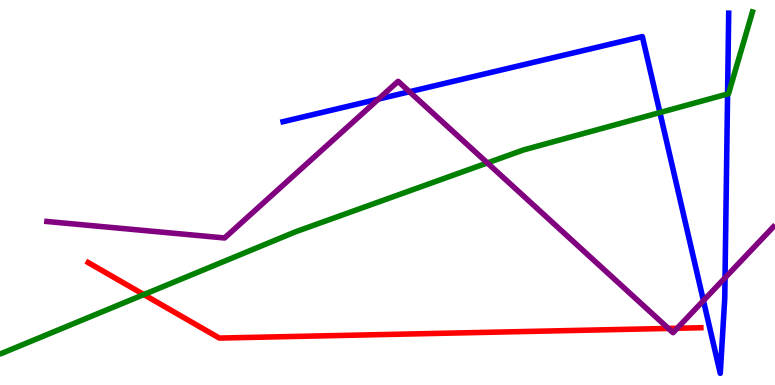[{'lines': ['blue', 'red'], 'intersections': []}, {'lines': ['green', 'red'], 'intersections': [{'x': 1.86, 'y': 2.35}]}, {'lines': ['purple', 'red'], 'intersections': [{'x': 8.62, 'y': 1.47}, {'x': 8.74, 'y': 1.47}]}, {'lines': ['blue', 'green'], 'intersections': [{'x': 8.52, 'y': 7.08}, {'x': 9.39, 'y': 7.56}]}, {'lines': ['blue', 'purple'], 'intersections': [{'x': 4.88, 'y': 7.43}, {'x': 5.28, 'y': 7.62}, {'x': 9.08, 'y': 2.19}, {'x': 9.36, 'y': 2.78}]}, {'lines': ['green', 'purple'], 'intersections': [{'x': 6.29, 'y': 5.77}]}]